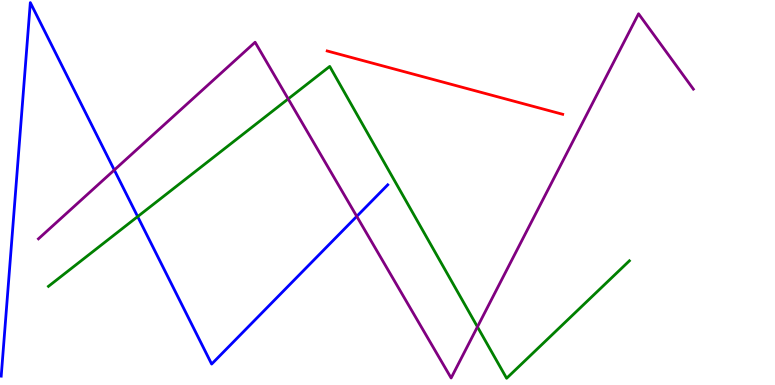[{'lines': ['blue', 'red'], 'intersections': []}, {'lines': ['green', 'red'], 'intersections': []}, {'lines': ['purple', 'red'], 'intersections': []}, {'lines': ['blue', 'green'], 'intersections': [{'x': 1.78, 'y': 4.37}]}, {'lines': ['blue', 'purple'], 'intersections': [{'x': 1.47, 'y': 5.58}, {'x': 4.6, 'y': 4.38}]}, {'lines': ['green', 'purple'], 'intersections': [{'x': 3.72, 'y': 7.43}, {'x': 6.16, 'y': 1.51}]}]